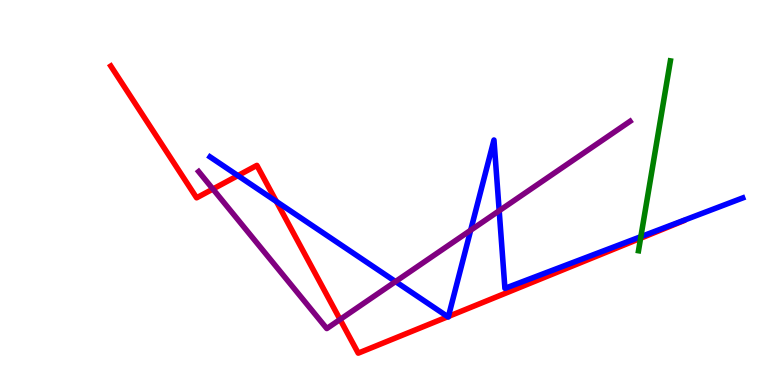[{'lines': ['blue', 'red'], 'intersections': [{'x': 3.07, 'y': 5.44}, {'x': 3.57, 'y': 4.77}, {'x': 5.78, 'y': 1.77}, {'x': 5.79, 'y': 1.78}]}, {'lines': ['green', 'red'], 'intersections': [{'x': 8.27, 'y': 3.81}]}, {'lines': ['purple', 'red'], 'intersections': [{'x': 2.75, 'y': 5.09}, {'x': 4.39, 'y': 1.7}]}, {'lines': ['blue', 'green'], 'intersections': [{'x': 8.27, 'y': 3.85}]}, {'lines': ['blue', 'purple'], 'intersections': [{'x': 5.1, 'y': 2.69}, {'x': 6.07, 'y': 4.02}, {'x': 6.44, 'y': 4.53}]}, {'lines': ['green', 'purple'], 'intersections': []}]